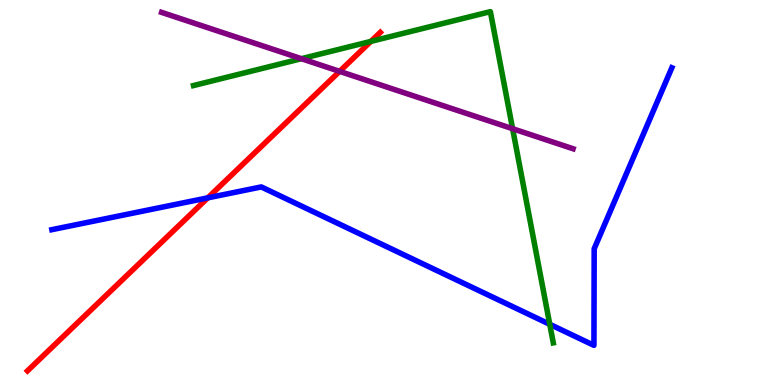[{'lines': ['blue', 'red'], 'intersections': [{'x': 2.68, 'y': 4.86}]}, {'lines': ['green', 'red'], 'intersections': [{'x': 4.79, 'y': 8.92}]}, {'lines': ['purple', 'red'], 'intersections': [{'x': 4.38, 'y': 8.15}]}, {'lines': ['blue', 'green'], 'intersections': [{'x': 7.09, 'y': 1.58}]}, {'lines': ['blue', 'purple'], 'intersections': []}, {'lines': ['green', 'purple'], 'intersections': [{'x': 3.89, 'y': 8.48}, {'x': 6.61, 'y': 6.66}]}]